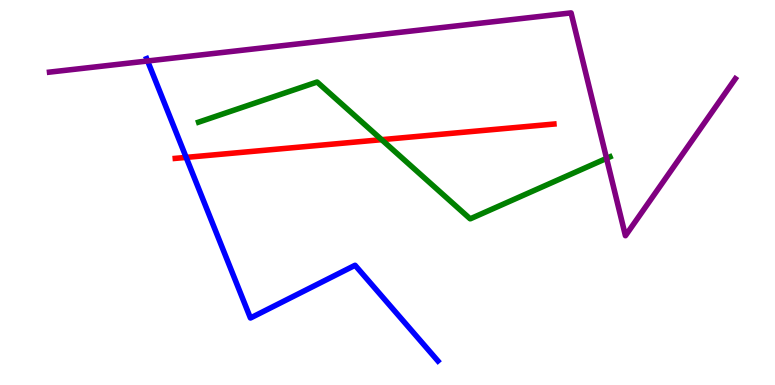[{'lines': ['blue', 'red'], 'intersections': [{'x': 2.4, 'y': 5.91}]}, {'lines': ['green', 'red'], 'intersections': [{'x': 4.92, 'y': 6.37}]}, {'lines': ['purple', 'red'], 'intersections': []}, {'lines': ['blue', 'green'], 'intersections': []}, {'lines': ['blue', 'purple'], 'intersections': [{'x': 1.9, 'y': 8.42}]}, {'lines': ['green', 'purple'], 'intersections': [{'x': 7.83, 'y': 5.89}]}]